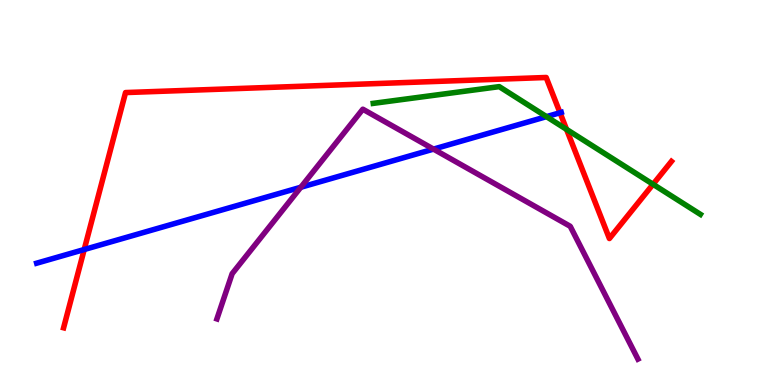[{'lines': ['blue', 'red'], 'intersections': [{'x': 1.09, 'y': 3.52}, {'x': 7.23, 'y': 7.07}]}, {'lines': ['green', 'red'], 'intersections': [{'x': 7.31, 'y': 6.64}, {'x': 8.43, 'y': 5.21}]}, {'lines': ['purple', 'red'], 'intersections': []}, {'lines': ['blue', 'green'], 'intersections': [{'x': 7.05, 'y': 6.97}]}, {'lines': ['blue', 'purple'], 'intersections': [{'x': 3.88, 'y': 5.14}, {'x': 5.59, 'y': 6.13}]}, {'lines': ['green', 'purple'], 'intersections': []}]